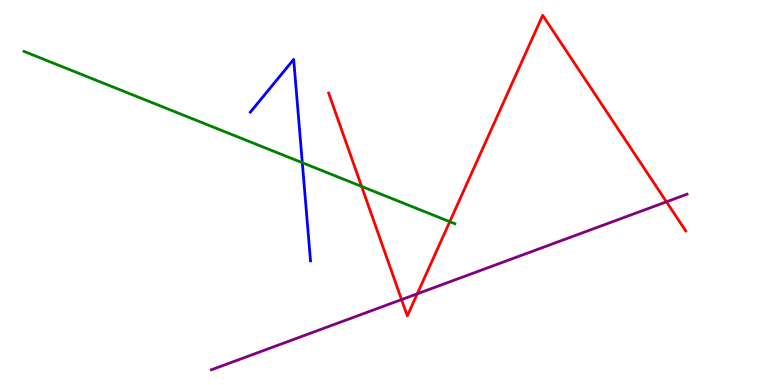[{'lines': ['blue', 'red'], 'intersections': []}, {'lines': ['green', 'red'], 'intersections': [{'x': 4.67, 'y': 5.16}, {'x': 5.8, 'y': 4.24}]}, {'lines': ['purple', 'red'], 'intersections': [{'x': 5.18, 'y': 2.22}, {'x': 5.38, 'y': 2.37}, {'x': 8.6, 'y': 4.76}]}, {'lines': ['blue', 'green'], 'intersections': [{'x': 3.9, 'y': 5.77}]}, {'lines': ['blue', 'purple'], 'intersections': []}, {'lines': ['green', 'purple'], 'intersections': []}]